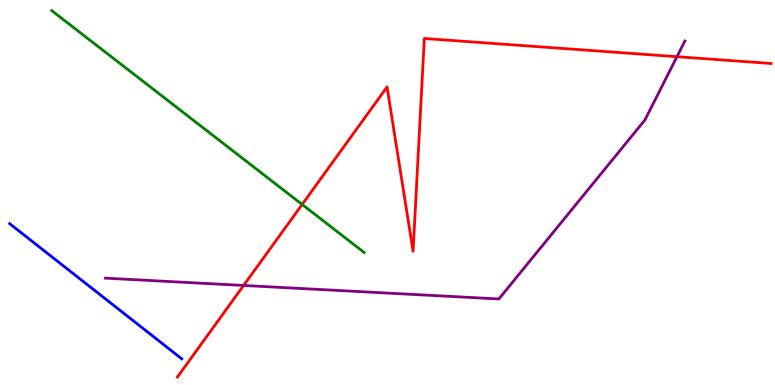[{'lines': ['blue', 'red'], 'intersections': []}, {'lines': ['green', 'red'], 'intersections': [{'x': 3.9, 'y': 4.69}]}, {'lines': ['purple', 'red'], 'intersections': [{'x': 3.14, 'y': 2.59}, {'x': 8.73, 'y': 8.53}]}, {'lines': ['blue', 'green'], 'intersections': []}, {'lines': ['blue', 'purple'], 'intersections': []}, {'lines': ['green', 'purple'], 'intersections': []}]